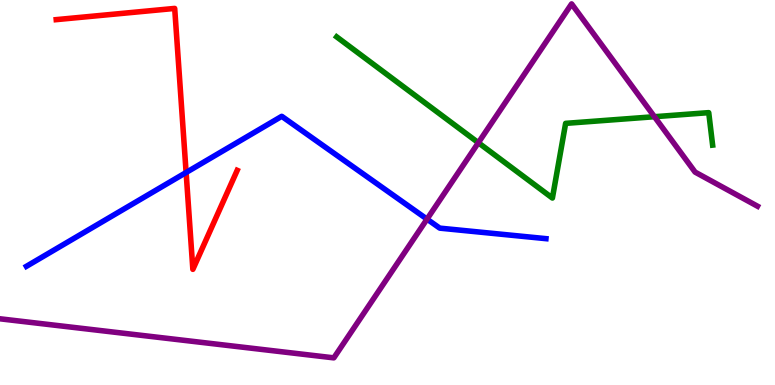[{'lines': ['blue', 'red'], 'intersections': [{'x': 2.4, 'y': 5.52}]}, {'lines': ['green', 'red'], 'intersections': []}, {'lines': ['purple', 'red'], 'intersections': []}, {'lines': ['blue', 'green'], 'intersections': []}, {'lines': ['blue', 'purple'], 'intersections': [{'x': 5.51, 'y': 4.31}]}, {'lines': ['green', 'purple'], 'intersections': [{'x': 6.17, 'y': 6.29}, {'x': 8.44, 'y': 6.97}]}]